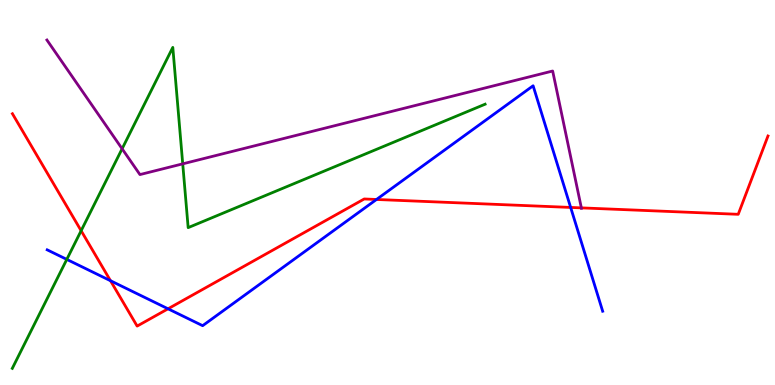[{'lines': ['blue', 'red'], 'intersections': [{'x': 1.43, 'y': 2.71}, {'x': 2.17, 'y': 1.98}, {'x': 4.86, 'y': 4.82}, {'x': 7.36, 'y': 4.61}]}, {'lines': ['green', 'red'], 'intersections': [{'x': 1.05, 'y': 4.01}]}, {'lines': ['purple', 'red'], 'intersections': [{'x': 7.5, 'y': 4.6}]}, {'lines': ['blue', 'green'], 'intersections': [{'x': 0.862, 'y': 3.26}]}, {'lines': ['blue', 'purple'], 'intersections': []}, {'lines': ['green', 'purple'], 'intersections': [{'x': 1.58, 'y': 6.14}, {'x': 2.36, 'y': 5.74}]}]